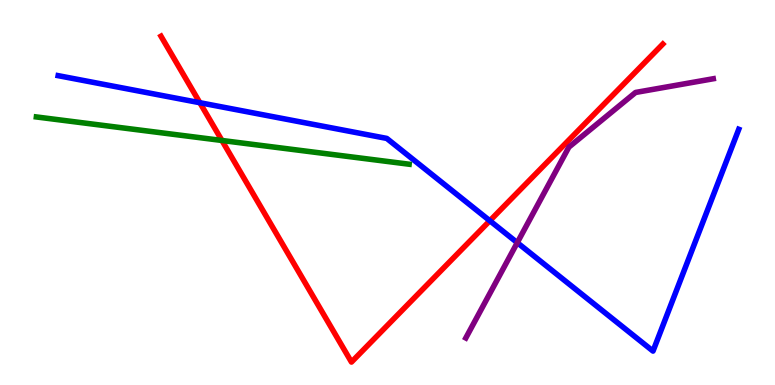[{'lines': ['blue', 'red'], 'intersections': [{'x': 2.58, 'y': 7.33}, {'x': 6.32, 'y': 4.27}]}, {'lines': ['green', 'red'], 'intersections': [{'x': 2.86, 'y': 6.35}]}, {'lines': ['purple', 'red'], 'intersections': []}, {'lines': ['blue', 'green'], 'intersections': []}, {'lines': ['blue', 'purple'], 'intersections': [{'x': 6.67, 'y': 3.7}]}, {'lines': ['green', 'purple'], 'intersections': []}]